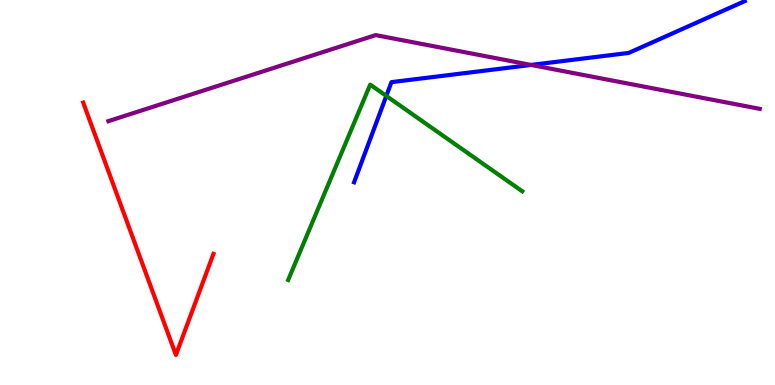[{'lines': ['blue', 'red'], 'intersections': []}, {'lines': ['green', 'red'], 'intersections': []}, {'lines': ['purple', 'red'], 'intersections': []}, {'lines': ['blue', 'green'], 'intersections': [{'x': 4.98, 'y': 7.51}]}, {'lines': ['blue', 'purple'], 'intersections': [{'x': 6.85, 'y': 8.31}]}, {'lines': ['green', 'purple'], 'intersections': []}]